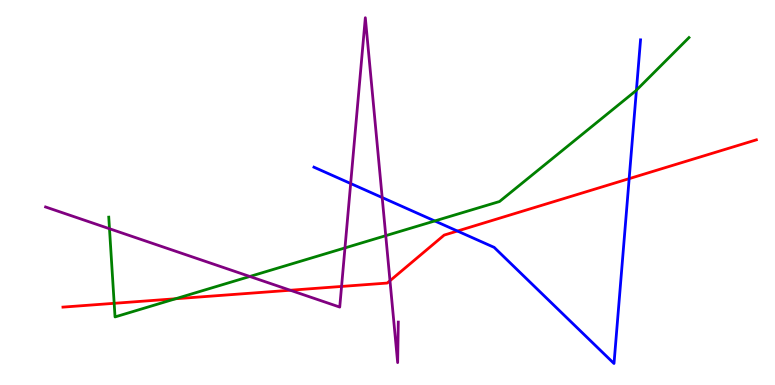[{'lines': ['blue', 'red'], 'intersections': [{'x': 5.9, 'y': 4.0}, {'x': 8.12, 'y': 5.36}]}, {'lines': ['green', 'red'], 'intersections': [{'x': 1.47, 'y': 2.12}, {'x': 2.27, 'y': 2.24}]}, {'lines': ['purple', 'red'], 'intersections': [{'x': 3.75, 'y': 2.46}, {'x': 4.41, 'y': 2.56}, {'x': 5.03, 'y': 2.71}]}, {'lines': ['blue', 'green'], 'intersections': [{'x': 5.61, 'y': 4.26}, {'x': 8.21, 'y': 7.66}]}, {'lines': ['blue', 'purple'], 'intersections': [{'x': 4.52, 'y': 5.23}, {'x': 4.93, 'y': 4.87}]}, {'lines': ['green', 'purple'], 'intersections': [{'x': 1.41, 'y': 4.06}, {'x': 3.22, 'y': 2.82}, {'x': 4.45, 'y': 3.56}, {'x': 4.98, 'y': 3.88}]}]